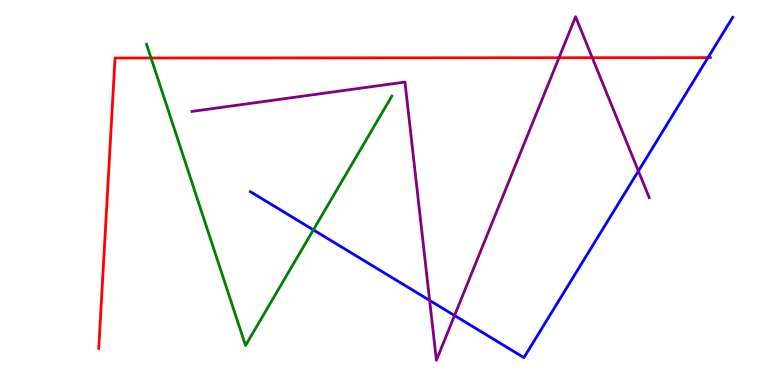[{'lines': ['blue', 'red'], 'intersections': [{'x': 9.14, 'y': 8.5}]}, {'lines': ['green', 'red'], 'intersections': [{'x': 1.95, 'y': 8.49}]}, {'lines': ['purple', 'red'], 'intersections': [{'x': 7.21, 'y': 8.5}, {'x': 7.64, 'y': 8.5}]}, {'lines': ['blue', 'green'], 'intersections': [{'x': 4.04, 'y': 4.03}]}, {'lines': ['blue', 'purple'], 'intersections': [{'x': 5.54, 'y': 2.2}, {'x': 5.87, 'y': 1.8}, {'x': 8.24, 'y': 5.56}]}, {'lines': ['green', 'purple'], 'intersections': []}]